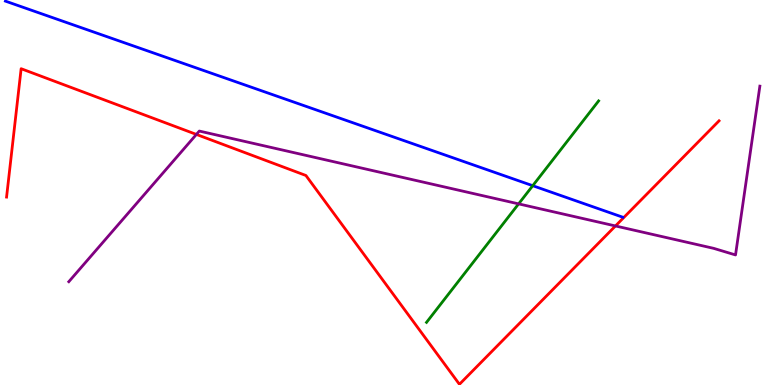[{'lines': ['blue', 'red'], 'intersections': []}, {'lines': ['green', 'red'], 'intersections': []}, {'lines': ['purple', 'red'], 'intersections': [{'x': 2.53, 'y': 6.51}, {'x': 7.94, 'y': 4.13}]}, {'lines': ['blue', 'green'], 'intersections': [{'x': 6.87, 'y': 5.18}]}, {'lines': ['blue', 'purple'], 'intersections': []}, {'lines': ['green', 'purple'], 'intersections': [{'x': 6.69, 'y': 4.7}]}]